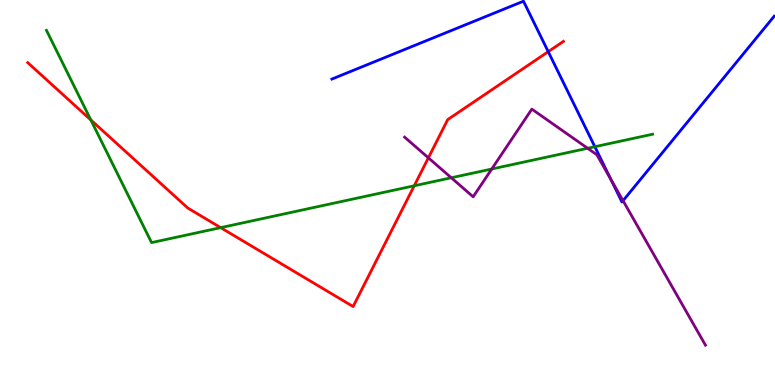[{'lines': ['blue', 'red'], 'intersections': [{'x': 7.07, 'y': 8.66}]}, {'lines': ['green', 'red'], 'intersections': [{'x': 1.17, 'y': 6.88}, {'x': 2.85, 'y': 4.09}, {'x': 5.34, 'y': 5.17}]}, {'lines': ['purple', 'red'], 'intersections': [{'x': 5.53, 'y': 5.9}]}, {'lines': ['blue', 'green'], 'intersections': [{'x': 7.68, 'y': 6.19}]}, {'lines': ['blue', 'purple'], 'intersections': [{'x': 7.88, 'y': 5.35}, {'x': 8.04, 'y': 4.79}]}, {'lines': ['green', 'purple'], 'intersections': [{'x': 5.82, 'y': 5.38}, {'x': 6.35, 'y': 5.61}, {'x': 7.58, 'y': 6.15}]}]